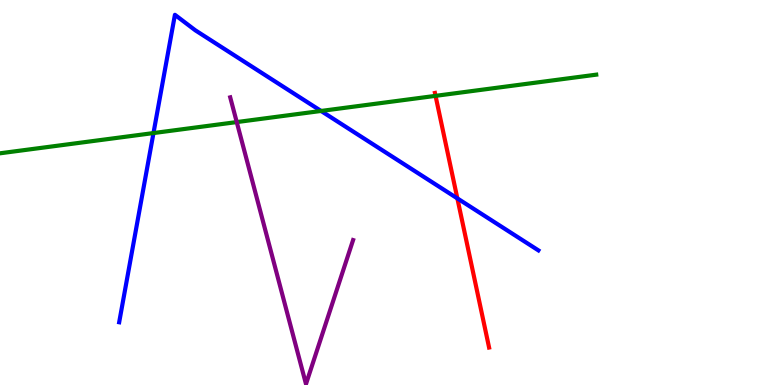[{'lines': ['blue', 'red'], 'intersections': [{'x': 5.9, 'y': 4.85}]}, {'lines': ['green', 'red'], 'intersections': [{'x': 5.62, 'y': 7.51}]}, {'lines': ['purple', 'red'], 'intersections': []}, {'lines': ['blue', 'green'], 'intersections': [{'x': 1.98, 'y': 6.54}, {'x': 4.14, 'y': 7.12}]}, {'lines': ['blue', 'purple'], 'intersections': []}, {'lines': ['green', 'purple'], 'intersections': [{'x': 3.05, 'y': 6.83}]}]